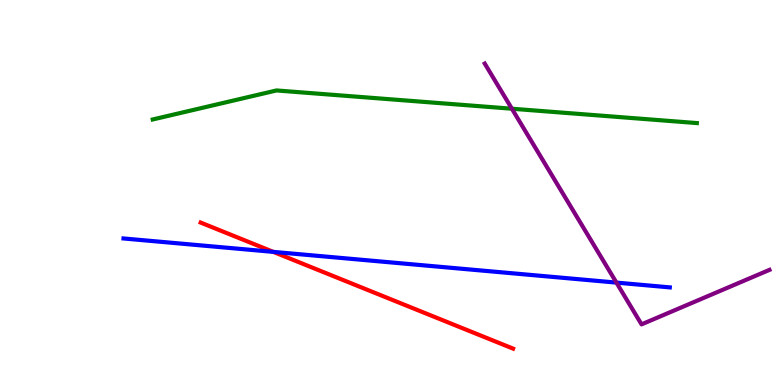[{'lines': ['blue', 'red'], 'intersections': [{'x': 3.53, 'y': 3.46}]}, {'lines': ['green', 'red'], 'intersections': []}, {'lines': ['purple', 'red'], 'intersections': []}, {'lines': ['blue', 'green'], 'intersections': []}, {'lines': ['blue', 'purple'], 'intersections': [{'x': 7.95, 'y': 2.66}]}, {'lines': ['green', 'purple'], 'intersections': [{'x': 6.6, 'y': 7.18}]}]